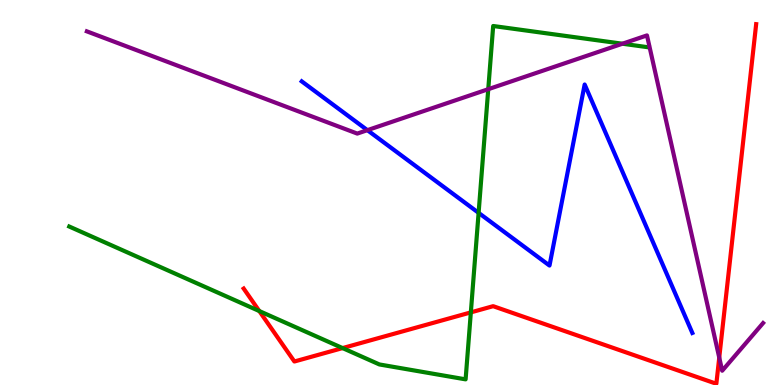[{'lines': ['blue', 'red'], 'intersections': []}, {'lines': ['green', 'red'], 'intersections': [{'x': 3.35, 'y': 1.92}, {'x': 4.42, 'y': 0.959}, {'x': 6.08, 'y': 1.89}]}, {'lines': ['purple', 'red'], 'intersections': [{'x': 9.28, 'y': 0.712}]}, {'lines': ['blue', 'green'], 'intersections': [{'x': 6.18, 'y': 4.47}]}, {'lines': ['blue', 'purple'], 'intersections': [{'x': 4.74, 'y': 6.62}]}, {'lines': ['green', 'purple'], 'intersections': [{'x': 6.3, 'y': 7.68}, {'x': 8.03, 'y': 8.86}]}]